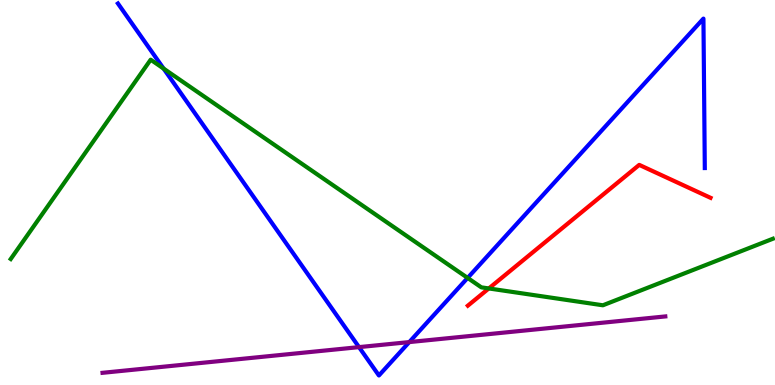[{'lines': ['blue', 'red'], 'intersections': []}, {'lines': ['green', 'red'], 'intersections': [{'x': 6.31, 'y': 2.51}]}, {'lines': ['purple', 'red'], 'intersections': []}, {'lines': ['blue', 'green'], 'intersections': [{'x': 2.11, 'y': 8.22}, {'x': 6.03, 'y': 2.78}]}, {'lines': ['blue', 'purple'], 'intersections': [{'x': 4.63, 'y': 0.984}, {'x': 5.28, 'y': 1.11}]}, {'lines': ['green', 'purple'], 'intersections': []}]